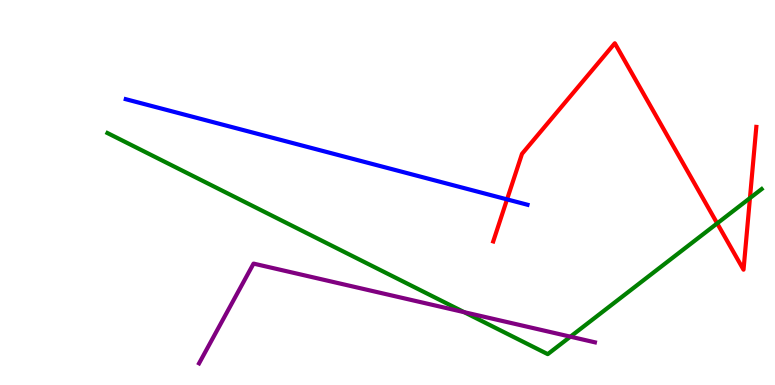[{'lines': ['blue', 'red'], 'intersections': [{'x': 6.54, 'y': 4.82}]}, {'lines': ['green', 'red'], 'intersections': [{'x': 9.25, 'y': 4.2}, {'x': 9.68, 'y': 4.85}]}, {'lines': ['purple', 'red'], 'intersections': []}, {'lines': ['blue', 'green'], 'intersections': []}, {'lines': ['blue', 'purple'], 'intersections': []}, {'lines': ['green', 'purple'], 'intersections': [{'x': 5.99, 'y': 1.89}, {'x': 7.36, 'y': 1.26}]}]